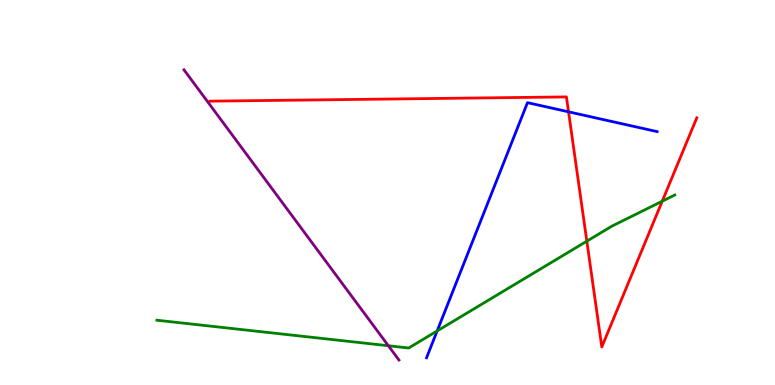[{'lines': ['blue', 'red'], 'intersections': [{'x': 7.34, 'y': 7.1}]}, {'lines': ['green', 'red'], 'intersections': [{'x': 7.57, 'y': 3.74}, {'x': 8.54, 'y': 4.77}]}, {'lines': ['purple', 'red'], 'intersections': []}, {'lines': ['blue', 'green'], 'intersections': [{'x': 5.64, 'y': 1.4}]}, {'lines': ['blue', 'purple'], 'intersections': []}, {'lines': ['green', 'purple'], 'intersections': [{'x': 5.01, 'y': 1.02}]}]